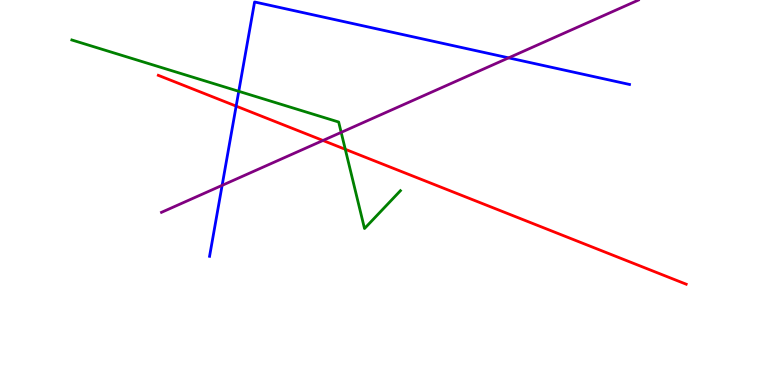[{'lines': ['blue', 'red'], 'intersections': [{'x': 3.05, 'y': 7.24}]}, {'lines': ['green', 'red'], 'intersections': [{'x': 4.46, 'y': 6.12}]}, {'lines': ['purple', 'red'], 'intersections': [{'x': 4.17, 'y': 6.35}]}, {'lines': ['blue', 'green'], 'intersections': [{'x': 3.08, 'y': 7.63}]}, {'lines': ['blue', 'purple'], 'intersections': [{'x': 2.87, 'y': 5.19}, {'x': 6.56, 'y': 8.5}]}, {'lines': ['green', 'purple'], 'intersections': [{'x': 4.4, 'y': 6.56}]}]